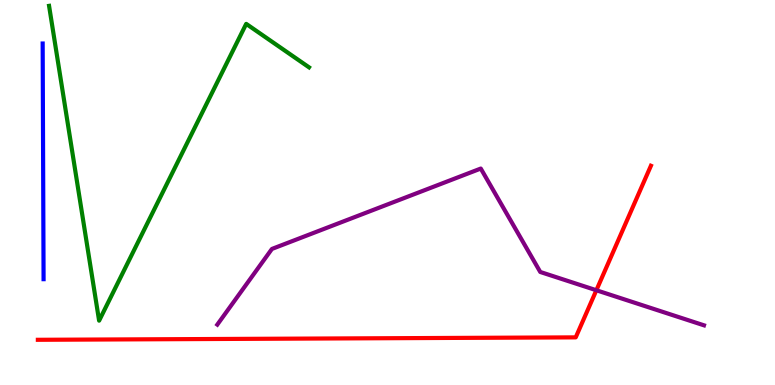[{'lines': ['blue', 'red'], 'intersections': []}, {'lines': ['green', 'red'], 'intersections': []}, {'lines': ['purple', 'red'], 'intersections': [{'x': 7.7, 'y': 2.46}]}, {'lines': ['blue', 'green'], 'intersections': []}, {'lines': ['blue', 'purple'], 'intersections': []}, {'lines': ['green', 'purple'], 'intersections': []}]